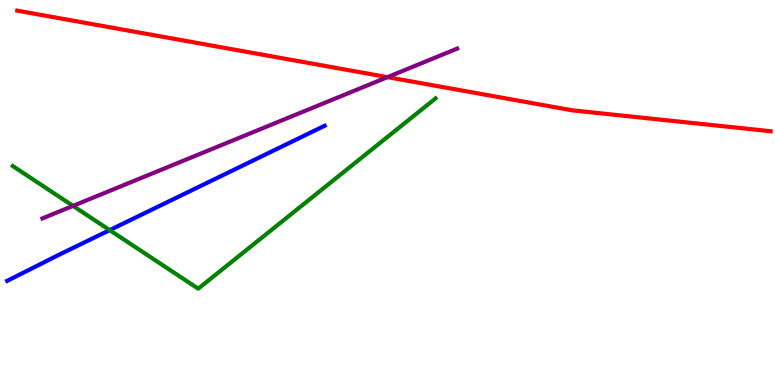[{'lines': ['blue', 'red'], 'intersections': []}, {'lines': ['green', 'red'], 'intersections': []}, {'lines': ['purple', 'red'], 'intersections': [{'x': 5.0, 'y': 8.0}]}, {'lines': ['blue', 'green'], 'intersections': [{'x': 1.42, 'y': 4.02}]}, {'lines': ['blue', 'purple'], 'intersections': []}, {'lines': ['green', 'purple'], 'intersections': [{'x': 0.942, 'y': 4.65}]}]